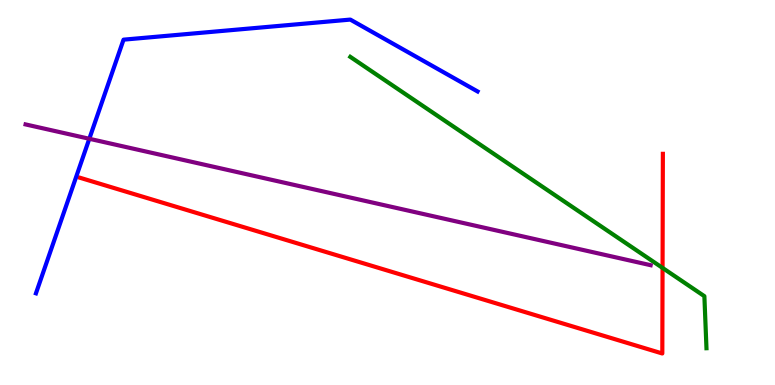[{'lines': ['blue', 'red'], 'intersections': []}, {'lines': ['green', 'red'], 'intersections': [{'x': 8.55, 'y': 3.04}]}, {'lines': ['purple', 'red'], 'intersections': []}, {'lines': ['blue', 'green'], 'intersections': []}, {'lines': ['blue', 'purple'], 'intersections': [{'x': 1.15, 'y': 6.4}]}, {'lines': ['green', 'purple'], 'intersections': []}]